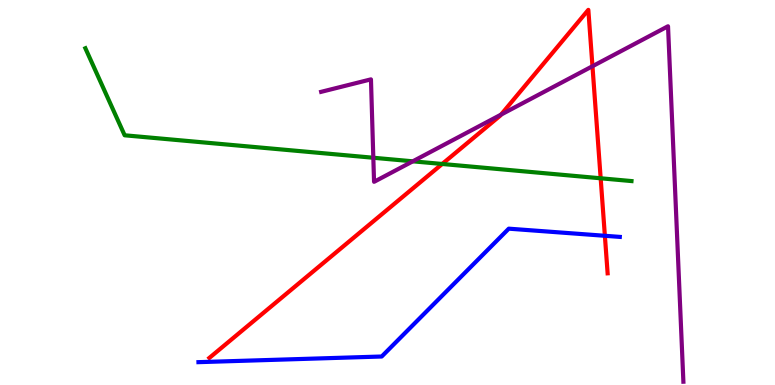[{'lines': ['blue', 'red'], 'intersections': [{'x': 7.8, 'y': 3.88}]}, {'lines': ['green', 'red'], 'intersections': [{'x': 5.71, 'y': 5.74}, {'x': 7.75, 'y': 5.37}]}, {'lines': ['purple', 'red'], 'intersections': [{'x': 6.47, 'y': 7.02}, {'x': 7.64, 'y': 8.28}]}, {'lines': ['blue', 'green'], 'intersections': []}, {'lines': ['blue', 'purple'], 'intersections': []}, {'lines': ['green', 'purple'], 'intersections': [{'x': 4.82, 'y': 5.9}, {'x': 5.33, 'y': 5.81}]}]